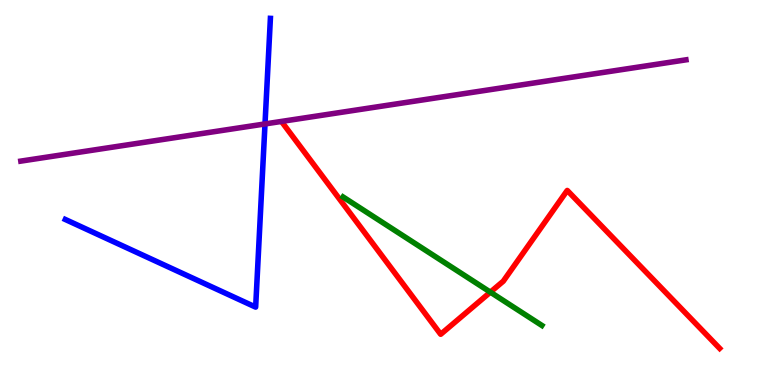[{'lines': ['blue', 'red'], 'intersections': []}, {'lines': ['green', 'red'], 'intersections': [{'x': 6.33, 'y': 2.41}]}, {'lines': ['purple', 'red'], 'intersections': []}, {'lines': ['blue', 'green'], 'intersections': []}, {'lines': ['blue', 'purple'], 'intersections': [{'x': 3.42, 'y': 6.78}]}, {'lines': ['green', 'purple'], 'intersections': []}]